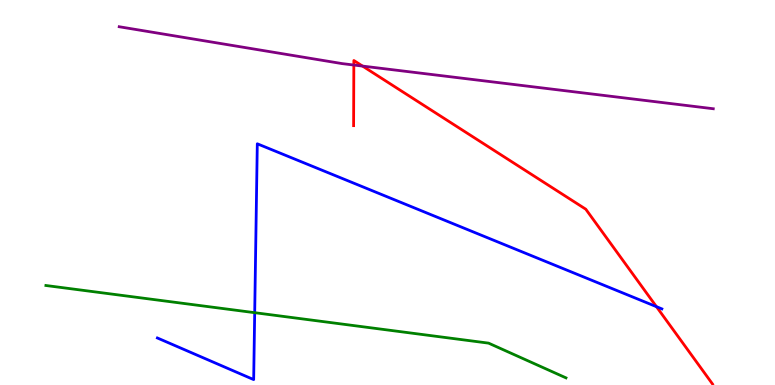[{'lines': ['blue', 'red'], 'intersections': [{'x': 8.47, 'y': 2.03}]}, {'lines': ['green', 'red'], 'intersections': []}, {'lines': ['purple', 'red'], 'intersections': [{'x': 4.57, 'y': 8.31}, {'x': 4.68, 'y': 8.28}]}, {'lines': ['blue', 'green'], 'intersections': [{'x': 3.29, 'y': 1.88}]}, {'lines': ['blue', 'purple'], 'intersections': []}, {'lines': ['green', 'purple'], 'intersections': []}]